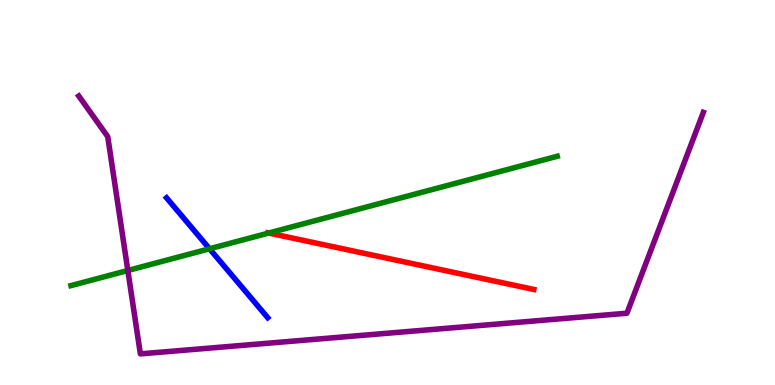[{'lines': ['blue', 'red'], 'intersections': []}, {'lines': ['green', 'red'], 'intersections': [{'x': 3.47, 'y': 3.95}]}, {'lines': ['purple', 'red'], 'intersections': []}, {'lines': ['blue', 'green'], 'intersections': [{'x': 2.7, 'y': 3.54}]}, {'lines': ['blue', 'purple'], 'intersections': []}, {'lines': ['green', 'purple'], 'intersections': [{'x': 1.65, 'y': 2.97}]}]